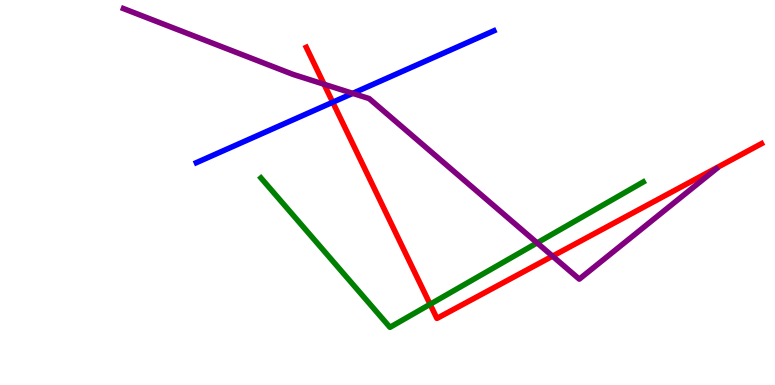[{'lines': ['blue', 'red'], 'intersections': [{'x': 4.29, 'y': 7.34}]}, {'lines': ['green', 'red'], 'intersections': [{'x': 5.55, 'y': 2.1}]}, {'lines': ['purple', 'red'], 'intersections': [{'x': 4.18, 'y': 7.81}, {'x': 7.13, 'y': 3.35}]}, {'lines': ['blue', 'green'], 'intersections': []}, {'lines': ['blue', 'purple'], 'intersections': [{'x': 4.55, 'y': 7.58}]}, {'lines': ['green', 'purple'], 'intersections': [{'x': 6.93, 'y': 3.69}]}]